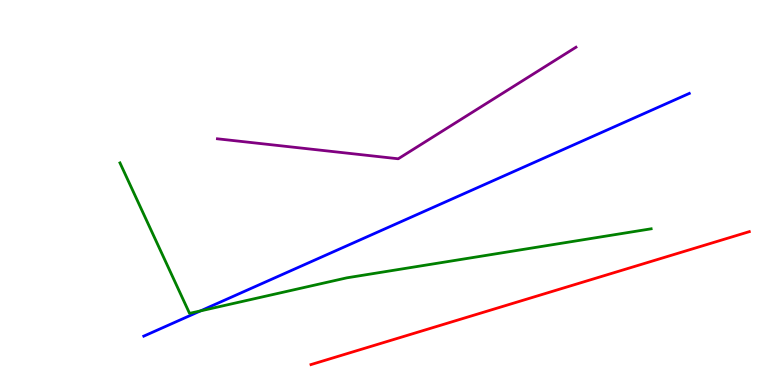[{'lines': ['blue', 'red'], 'intersections': []}, {'lines': ['green', 'red'], 'intersections': []}, {'lines': ['purple', 'red'], 'intersections': []}, {'lines': ['blue', 'green'], 'intersections': [{'x': 2.59, 'y': 1.92}]}, {'lines': ['blue', 'purple'], 'intersections': []}, {'lines': ['green', 'purple'], 'intersections': []}]